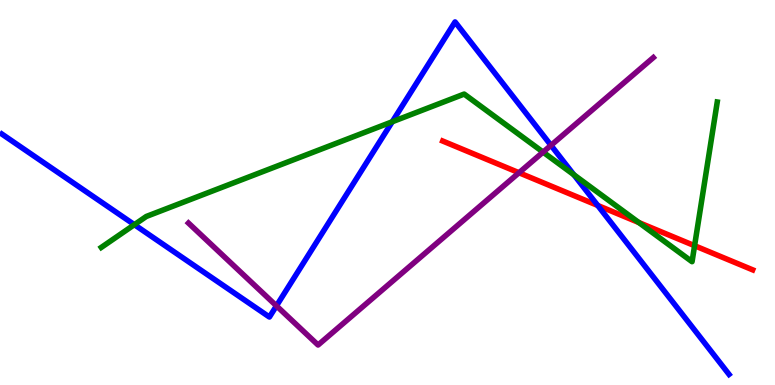[{'lines': ['blue', 'red'], 'intersections': [{'x': 7.71, 'y': 4.66}]}, {'lines': ['green', 'red'], 'intersections': [{'x': 8.24, 'y': 4.22}, {'x': 8.96, 'y': 3.62}]}, {'lines': ['purple', 'red'], 'intersections': [{'x': 6.7, 'y': 5.51}]}, {'lines': ['blue', 'green'], 'intersections': [{'x': 1.73, 'y': 4.16}, {'x': 5.06, 'y': 6.84}, {'x': 7.4, 'y': 5.46}]}, {'lines': ['blue', 'purple'], 'intersections': [{'x': 3.57, 'y': 2.06}, {'x': 7.11, 'y': 6.23}]}, {'lines': ['green', 'purple'], 'intersections': [{'x': 7.01, 'y': 6.05}]}]